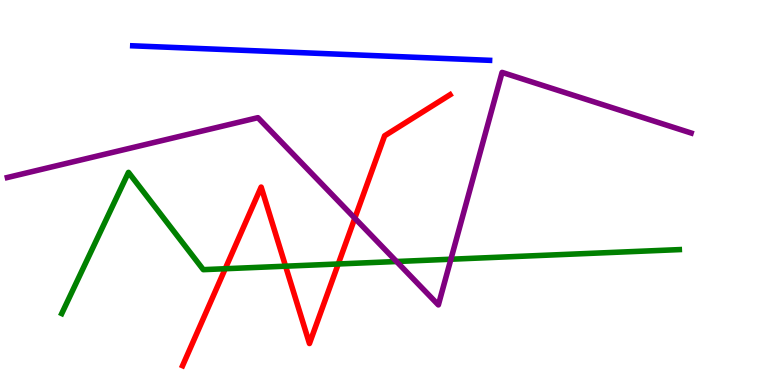[{'lines': ['blue', 'red'], 'intersections': []}, {'lines': ['green', 'red'], 'intersections': [{'x': 2.91, 'y': 3.02}, {'x': 3.68, 'y': 3.09}, {'x': 4.36, 'y': 3.14}]}, {'lines': ['purple', 'red'], 'intersections': [{'x': 4.58, 'y': 4.33}]}, {'lines': ['blue', 'green'], 'intersections': []}, {'lines': ['blue', 'purple'], 'intersections': []}, {'lines': ['green', 'purple'], 'intersections': [{'x': 5.12, 'y': 3.21}, {'x': 5.82, 'y': 3.27}]}]